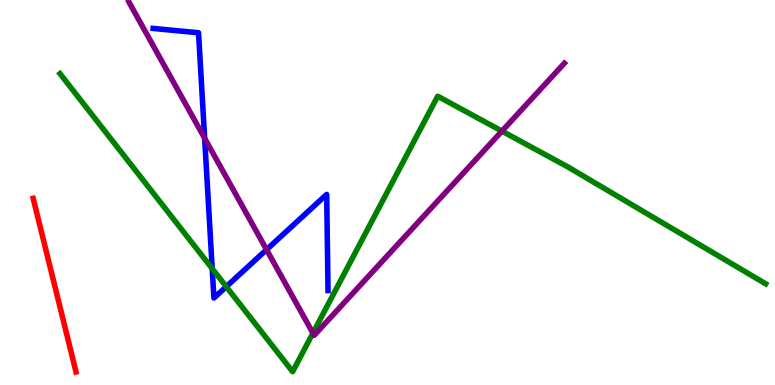[{'lines': ['blue', 'red'], 'intersections': []}, {'lines': ['green', 'red'], 'intersections': []}, {'lines': ['purple', 'red'], 'intersections': []}, {'lines': ['blue', 'green'], 'intersections': [{'x': 2.74, 'y': 3.02}, {'x': 2.92, 'y': 2.55}]}, {'lines': ['blue', 'purple'], 'intersections': [{'x': 2.64, 'y': 6.41}, {'x': 3.44, 'y': 3.52}]}, {'lines': ['green', 'purple'], 'intersections': [{'x': 4.04, 'y': 1.35}, {'x': 6.48, 'y': 6.59}]}]